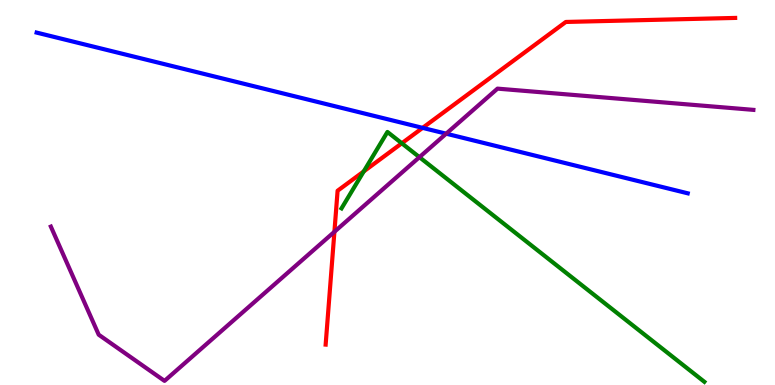[{'lines': ['blue', 'red'], 'intersections': [{'x': 5.45, 'y': 6.68}]}, {'lines': ['green', 'red'], 'intersections': [{'x': 4.69, 'y': 5.55}, {'x': 5.18, 'y': 6.28}]}, {'lines': ['purple', 'red'], 'intersections': [{'x': 4.31, 'y': 3.98}]}, {'lines': ['blue', 'green'], 'intersections': []}, {'lines': ['blue', 'purple'], 'intersections': [{'x': 5.76, 'y': 6.53}]}, {'lines': ['green', 'purple'], 'intersections': [{'x': 5.41, 'y': 5.92}]}]